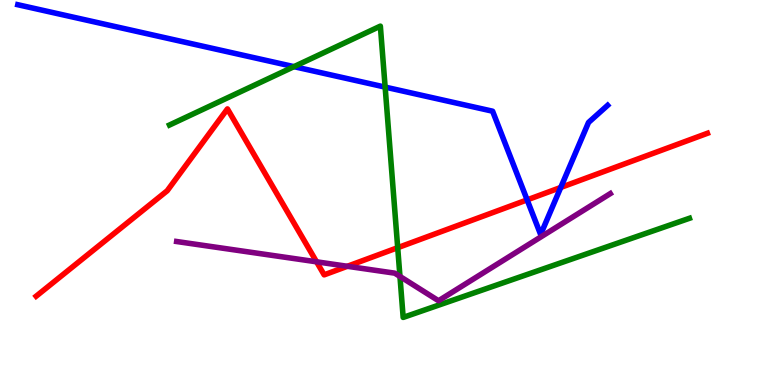[{'lines': ['blue', 'red'], 'intersections': [{'x': 6.8, 'y': 4.81}, {'x': 7.24, 'y': 5.13}]}, {'lines': ['green', 'red'], 'intersections': [{'x': 5.13, 'y': 3.57}]}, {'lines': ['purple', 'red'], 'intersections': [{'x': 4.08, 'y': 3.2}, {'x': 4.48, 'y': 3.08}]}, {'lines': ['blue', 'green'], 'intersections': [{'x': 3.79, 'y': 8.27}, {'x': 4.97, 'y': 7.74}]}, {'lines': ['blue', 'purple'], 'intersections': []}, {'lines': ['green', 'purple'], 'intersections': [{'x': 5.16, 'y': 2.82}]}]